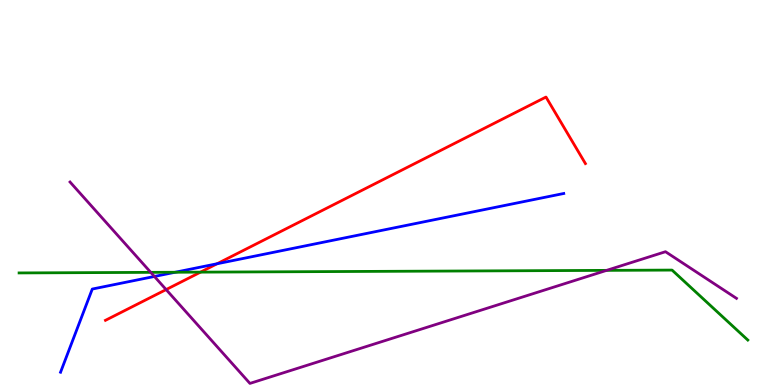[{'lines': ['blue', 'red'], 'intersections': [{'x': 2.8, 'y': 3.15}]}, {'lines': ['green', 'red'], 'intersections': [{'x': 2.59, 'y': 2.93}]}, {'lines': ['purple', 'red'], 'intersections': [{'x': 2.14, 'y': 2.48}]}, {'lines': ['blue', 'green'], 'intersections': [{'x': 2.26, 'y': 2.93}]}, {'lines': ['blue', 'purple'], 'intersections': [{'x': 1.99, 'y': 2.82}]}, {'lines': ['green', 'purple'], 'intersections': [{'x': 1.94, 'y': 2.93}, {'x': 7.83, 'y': 2.98}]}]